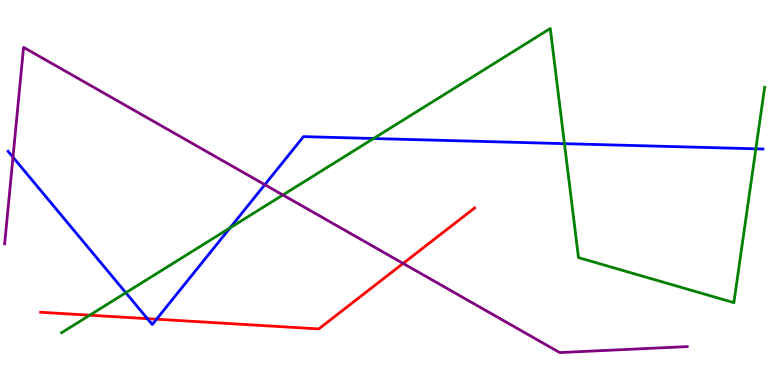[{'lines': ['blue', 'red'], 'intersections': [{'x': 1.9, 'y': 1.72}, {'x': 2.02, 'y': 1.71}]}, {'lines': ['green', 'red'], 'intersections': [{'x': 1.16, 'y': 1.81}]}, {'lines': ['purple', 'red'], 'intersections': [{'x': 5.2, 'y': 3.16}]}, {'lines': ['blue', 'green'], 'intersections': [{'x': 1.62, 'y': 2.4}, {'x': 2.97, 'y': 4.08}, {'x': 4.82, 'y': 6.4}, {'x': 7.28, 'y': 6.27}, {'x': 9.75, 'y': 6.13}]}, {'lines': ['blue', 'purple'], 'intersections': [{'x': 0.168, 'y': 5.92}, {'x': 3.42, 'y': 5.2}]}, {'lines': ['green', 'purple'], 'intersections': [{'x': 3.65, 'y': 4.94}]}]